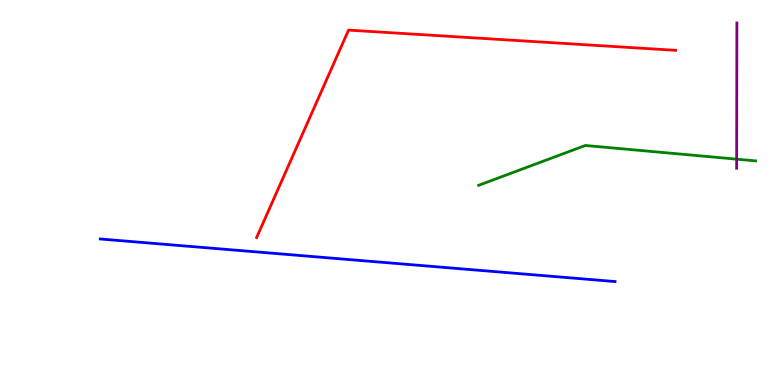[{'lines': ['blue', 'red'], 'intersections': []}, {'lines': ['green', 'red'], 'intersections': []}, {'lines': ['purple', 'red'], 'intersections': []}, {'lines': ['blue', 'green'], 'intersections': []}, {'lines': ['blue', 'purple'], 'intersections': []}, {'lines': ['green', 'purple'], 'intersections': [{'x': 9.51, 'y': 5.87}]}]